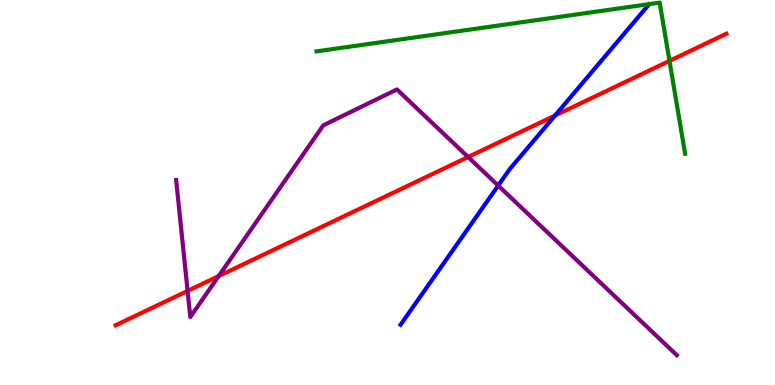[{'lines': ['blue', 'red'], 'intersections': [{'x': 7.16, 'y': 7.0}]}, {'lines': ['green', 'red'], 'intersections': [{'x': 8.64, 'y': 8.42}]}, {'lines': ['purple', 'red'], 'intersections': [{'x': 2.42, 'y': 2.44}, {'x': 2.82, 'y': 2.83}, {'x': 6.04, 'y': 5.92}]}, {'lines': ['blue', 'green'], 'intersections': []}, {'lines': ['blue', 'purple'], 'intersections': [{'x': 6.43, 'y': 5.18}]}, {'lines': ['green', 'purple'], 'intersections': []}]